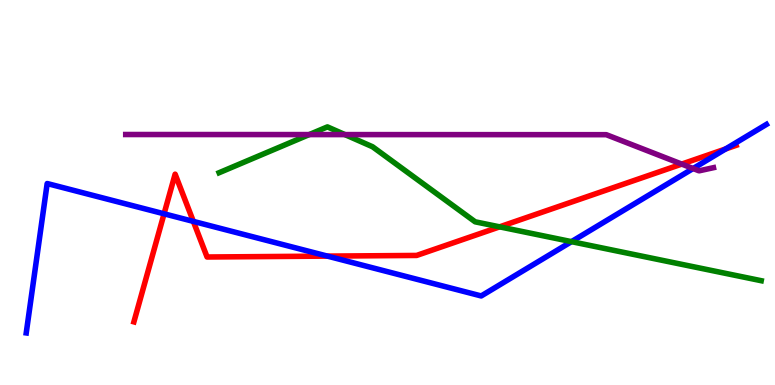[{'lines': ['blue', 'red'], 'intersections': [{'x': 2.12, 'y': 4.45}, {'x': 2.49, 'y': 4.25}, {'x': 4.22, 'y': 3.35}, {'x': 9.36, 'y': 6.13}]}, {'lines': ['green', 'red'], 'intersections': [{'x': 6.45, 'y': 4.11}]}, {'lines': ['purple', 'red'], 'intersections': [{'x': 8.8, 'y': 5.74}]}, {'lines': ['blue', 'green'], 'intersections': [{'x': 7.37, 'y': 3.72}]}, {'lines': ['blue', 'purple'], 'intersections': [{'x': 8.94, 'y': 5.62}]}, {'lines': ['green', 'purple'], 'intersections': [{'x': 3.99, 'y': 6.5}, {'x': 4.45, 'y': 6.5}]}]